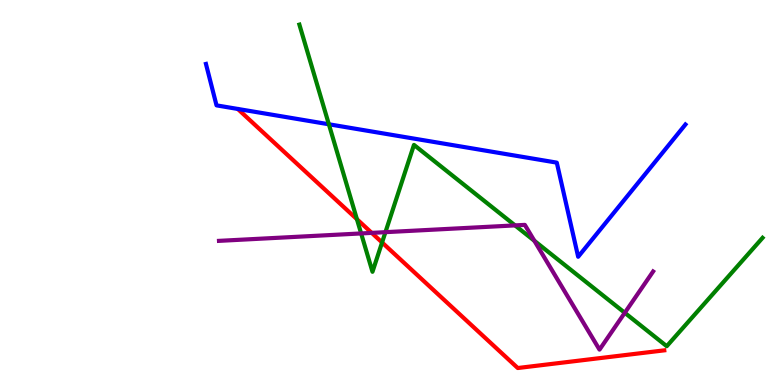[{'lines': ['blue', 'red'], 'intersections': []}, {'lines': ['green', 'red'], 'intersections': [{'x': 4.61, 'y': 4.31}, {'x': 4.93, 'y': 3.7}]}, {'lines': ['purple', 'red'], 'intersections': [{'x': 4.8, 'y': 3.95}]}, {'lines': ['blue', 'green'], 'intersections': [{'x': 4.24, 'y': 6.77}]}, {'lines': ['blue', 'purple'], 'intersections': []}, {'lines': ['green', 'purple'], 'intersections': [{'x': 4.66, 'y': 3.94}, {'x': 4.97, 'y': 3.97}, {'x': 6.65, 'y': 4.15}, {'x': 6.9, 'y': 3.75}, {'x': 8.06, 'y': 1.88}]}]